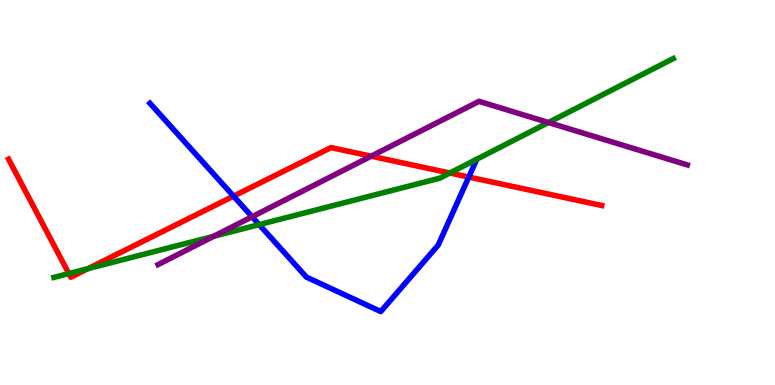[{'lines': ['blue', 'red'], 'intersections': [{'x': 3.01, 'y': 4.91}, {'x': 6.05, 'y': 5.4}]}, {'lines': ['green', 'red'], 'intersections': [{'x': 0.888, 'y': 2.9}, {'x': 1.14, 'y': 3.02}, {'x': 5.8, 'y': 5.51}]}, {'lines': ['purple', 'red'], 'intersections': [{'x': 4.79, 'y': 5.94}]}, {'lines': ['blue', 'green'], 'intersections': [{'x': 3.34, 'y': 4.17}]}, {'lines': ['blue', 'purple'], 'intersections': [{'x': 3.25, 'y': 4.37}]}, {'lines': ['green', 'purple'], 'intersections': [{'x': 2.76, 'y': 3.86}, {'x': 7.08, 'y': 6.82}]}]